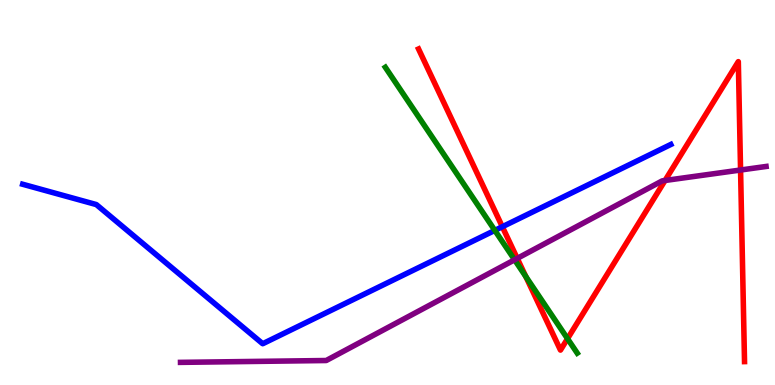[{'lines': ['blue', 'red'], 'intersections': [{'x': 6.48, 'y': 4.11}]}, {'lines': ['green', 'red'], 'intersections': [{'x': 6.78, 'y': 2.82}, {'x': 7.32, 'y': 1.2}]}, {'lines': ['purple', 'red'], 'intersections': [{'x': 6.67, 'y': 3.29}, {'x': 8.58, 'y': 5.31}, {'x': 9.56, 'y': 5.58}]}, {'lines': ['blue', 'green'], 'intersections': [{'x': 6.38, 'y': 4.02}]}, {'lines': ['blue', 'purple'], 'intersections': []}, {'lines': ['green', 'purple'], 'intersections': [{'x': 6.64, 'y': 3.25}]}]